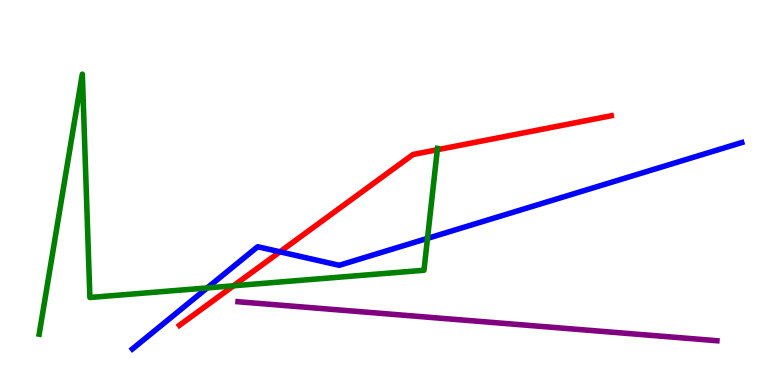[{'lines': ['blue', 'red'], 'intersections': [{'x': 3.61, 'y': 3.46}]}, {'lines': ['green', 'red'], 'intersections': [{'x': 3.01, 'y': 2.58}, {'x': 5.64, 'y': 6.11}]}, {'lines': ['purple', 'red'], 'intersections': []}, {'lines': ['blue', 'green'], 'intersections': [{'x': 2.67, 'y': 2.52}, {'x': 5.52, 'y': 3.81}]}, {'lines': ['blue', 'purple'], 'intersections': []}, {'lines': ['green', 'purple'], 'intersections': []}]